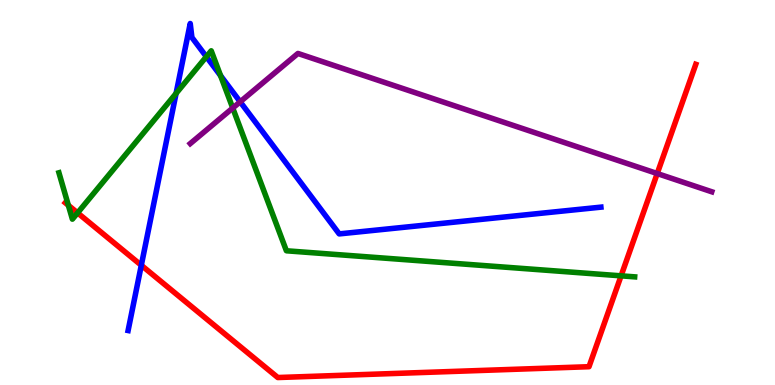[{'lines': ['blue', 'red'], 'intersections': [{'x': 1.82, 'y': 3.11}]}, {'lines': ['green', 'red'], 'intersections': [{'x': 0.882, 'y': 4.67}, {'x': 1.0, 'y': 4.47}, {'x': 8.01, 'y': 2.84}]}, {'lines': ['purple', 'red'], 'intersections': [{'x': 8.48, 'y': 5.49}]}, {'lines': ['blue', 'green'], 'intersections': [{'x': 2.27, 'y': 7.57}, {'x': 2.66, 'y': 8.53}, {'x': 2.85, 'y': 8.03}]}, {'lines': ['blue', 'purple'], 'intersections': [{'x': 3.1, 'y': 7.36}]}, {'lines': ['green', 'purple'], 'intersections': [{'x': 3.0, 'y': 7.19}]}]